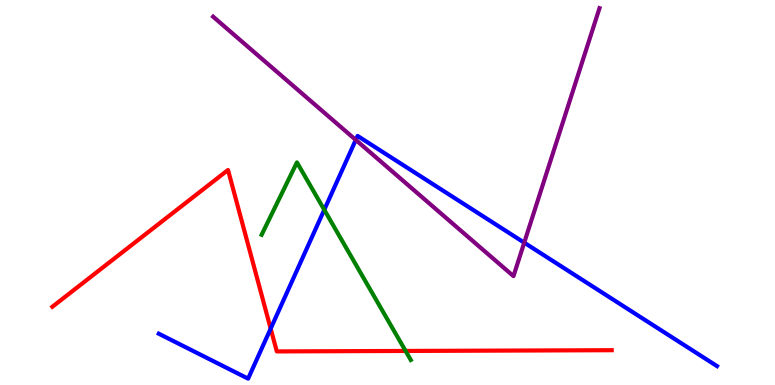[{'lines': ['blue', 'red'], 'intersections': [{'x': 3.49, 'y': 1.46}]}, {'lines': ['green', 'red'], 'intersections': [{'x': 5.23, 'y': 0.884}]}, {'lines': ['purple', 'red'], 'intersections': []}, {'lines': ['blue', 'green'], 'intersections': [{'x': 4.18, 'y': 4.55}]}, {'lines': ['blue', 'purple'], 'intersections': [{'x': 4.59, 'y': 6.37}, {'x': 6.76, 'y': 3.7}]}, {'lines': ['green', 'purple'], 'intersections': []}]